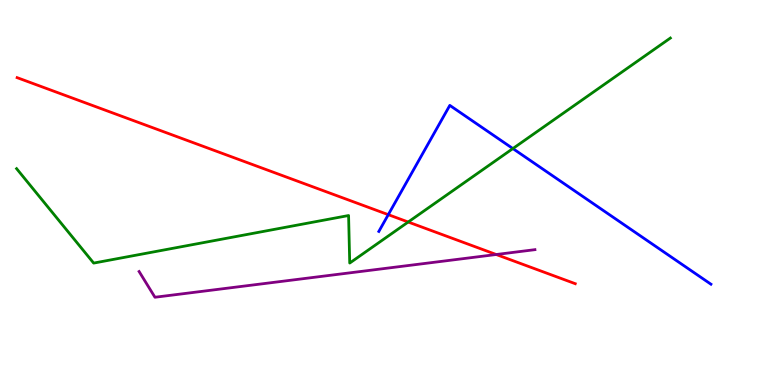[{'lines': ['blue', 'red'], 'intersections': [{'x': 5.01, 'y': 4.42}]}, {'lines': ['green', 'red'], 'intersections': [{'x': 5.27, 'y': 4.23}]}, {'lines': ['purple', 'red'], 'intersections': [{'x': 6.4, 'y': 3.39}]}, {'lines': ['blue', 'green'], 'intersections': [{'x': 6.62, 'y': 6.14}]}, {'lines': ['blue', 'purple'], 'intersections': []}, {'lines': ['green', 'purple'], 'intersections': []}]